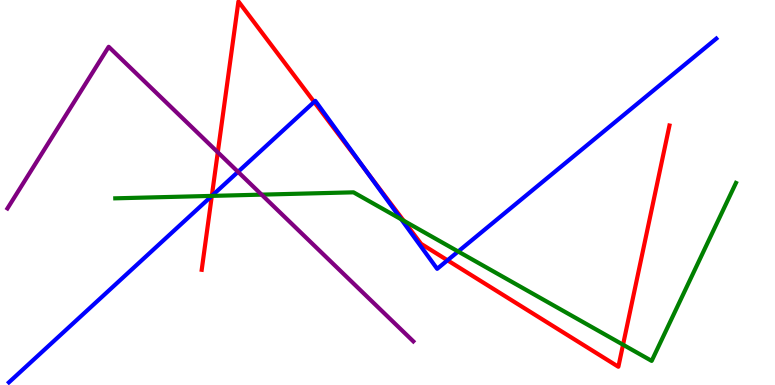[{'lines': ['blue', 'red'], 'intersections': [{'x': 2.73, 'y': 4.91}, {'x': 4.05, 'y': 7.35}, {'x': 4.73, 'y': 5.55}, {'x': 5.77, 'y': 3.24}]}, {'lines': ['green', 'red'], 'intersections': [{'x': 2.73, 'y': 4.91}, {'x': 5.21, 'y': 4.27}, {'x': 8.04, 'y': 1.05}]}, {'lines': ['purple', 'red'], 'intersections': [{'x': 2.81, 'y': 6.04}]}, {'lines': ['blue', 'green'], 'intersections': [{'x': 2.73, 'y': 4.91}, {'x': 5.18, 'y': 4.3}, {'x': 5.91, 'y': 3.47}]}, {'lines': ['blue', 'purple'], 'intersections': [{'x': 3.07, 'y': 5.54}]}, {'lines': ['green', 'purple'], 'intersections': [{'x': 3.38, 'y': 4.94}]}]